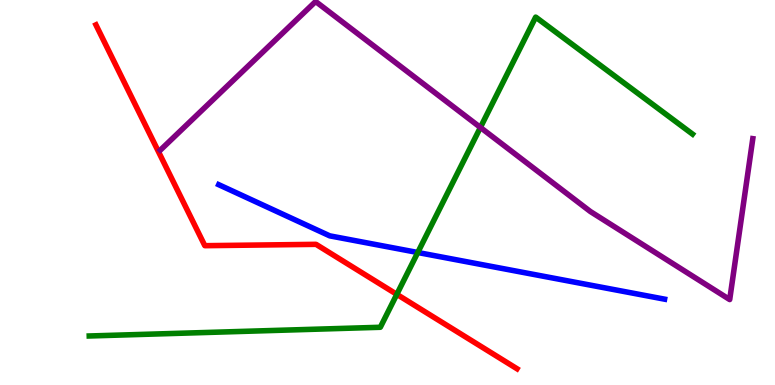[{'lines': ['blue', 'red'], 'intersections': []}, {'lines': ['green', 'red'], 'intersections': [{'x': 5.12, 'y': 2.35}]}, {'lines': ['purple', 'red'], 'intersections': []}, {'lines': ['blue', 'green'], 'intersections': [{'x': 5.39, 'y': 3.44}]}, {'lines': ['blue', 'purple'], 'intersections': []}, {'lines': ['green', 'purple'], 'intersections': [{'x': 6.2, 'y': 6.69}]}]